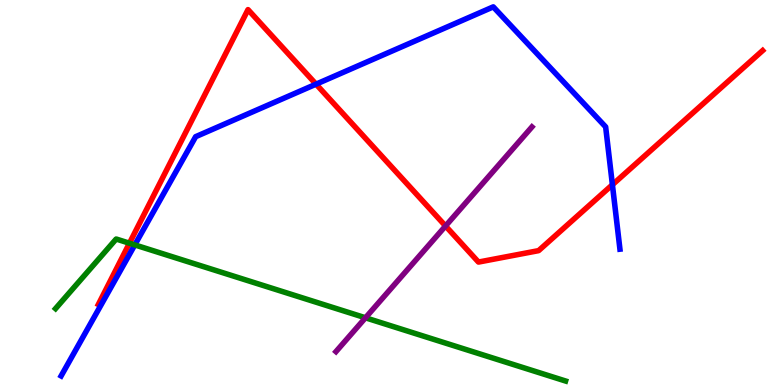[{'lines': ['blue', 'red'], 'intersections': [{'x': 4.08, 'y': 7.81}, {'x': 7.9, 'y': 5.2}]}, {'lines': ['green', 'red'], 'intersections': [{'x': 1.67, 'y': 3.68}]}, {'lines': ['purple', 'red'], 'intersections': [{'x': 5.75, 'y': 4.13}]}, {'lines': ['blue', 'green'], 'intersections': [{'x': 1.74, 'y': 3.64}]}, {'lines': ['blue', 'purple'], 'intersections': []}, {'lines': ['green', 'purple'], 'intersections': [{'x': 4.72, 'y': 1.75}]}]